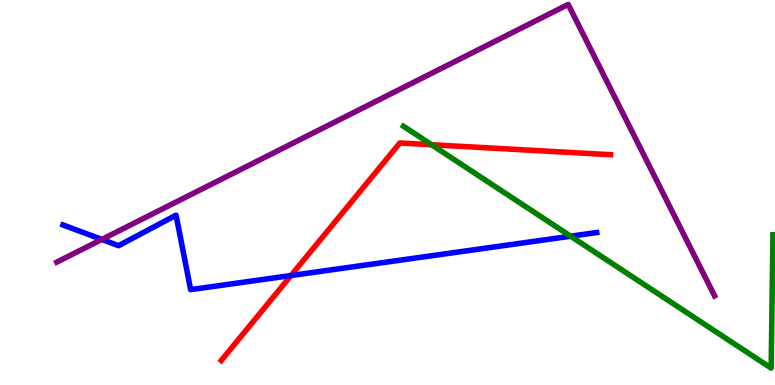[{'lines': ['blue', 'red'], 'intersections': [{'x': 3.76, 'y': 2.84}]}, {'lines': ['green', 'red'], 'intersections': [{'x': 5.57, 'y': 6.24}]}, {'lines': ['purple', 'red'], 'intersections': []}, {'lines': ['blue', 'green'], 'intersections': [{'x': 7.36, 'y': 3.86}]}, {'lines': ['blue', 'purple'], 'intersections': [{'x': 1.31, 'y': 3.78}]}, {'lines': ['green', 'purple'], 'intersections': []}]